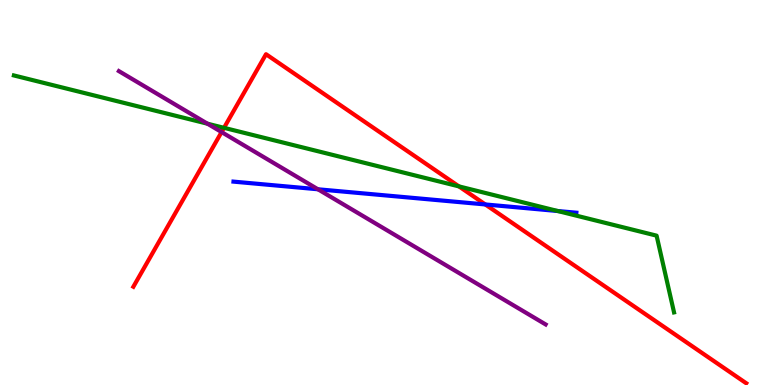[{'lines': ['blue', 'red'], 'intersections': [{'x': 6.26, 'y': 4.69}]}, {'lines': ['green', 'red'], 'intersections': [{'x': 2.89, 'y': 6.68}, {'x': 5.92, 'y': 5.16}]}, {'lines': ['purple', 'red'], 'intersections': [{'x': 2.86, 'y': 6.57}]}, {'lines': ['blue', 'green'], 'intersections': [{'x': 7.2, 'y': 4.52}]}, {'lines': ['blue', 'purple'], 'intersections': [{'x': 4.1, 'y': 5.08}]}, {'lines': ['green', 'purple'], 'intersections': [{'x': 2.68, 'y': 6.79}]}]